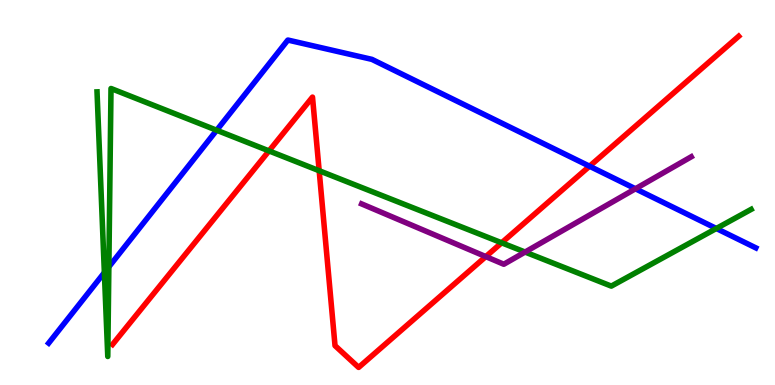[{'lines': ['blue', 'red'], 'intersections': [{'x': 7.61, 'y': 5.68}]}, {'lines': ['green', 'red'], 'intersections': [{'x': 3.47, 'y': 6.08}, {'x': 4.12, 'y': 5.57}, {'x': 6.47, 'y': 3.69}]}, {'lines': ['purple', 'red'], 'intersections': [{'x': 6.27, 'y': 3.33}]}, {'lines': ['blue', 'green'], 'intersections': [{'x': 1.35, 'y': 2.92}, {'x': 1.4, 'y': 3.07}, {'x': 2.8, 'y': 6.62}, {'x': 9.24, 'y': 4.07}]}, {'lines': ['blue', 'purple'], 'intersections': [{'x': 8.2, 'y': 5.1}]}, {'lines': ['green', 'purple'], 'intersections': [{'x': 6.78, 'y': 3.45}]}]